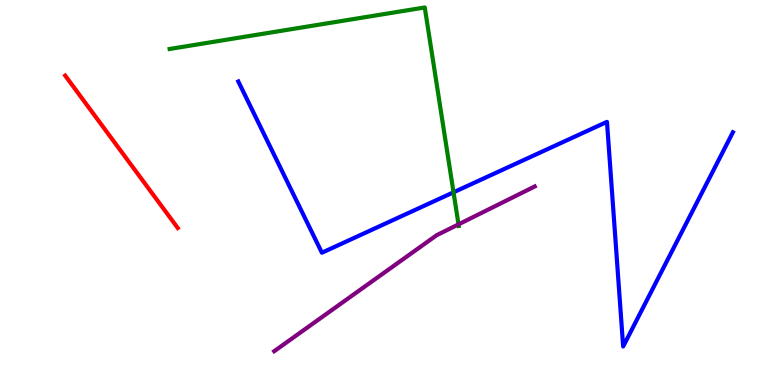[{'lines': ['blue', 'red'], 'intersections': []}, {'lines': ['green', 'red'], 'intersections': []}, {'lines': ['purple', 'red'], 'intersections': []}, {'lines': ['blue', 'green'], 'intersections': [{'x': 5.85, 'y': 5.01}]}, {'lines': ['blue', 'purple'], 'intersections': []}, {'lines': ['green', 'purple'], 'intersections': [{'x': 5.92, 'y': 4.17}]}]